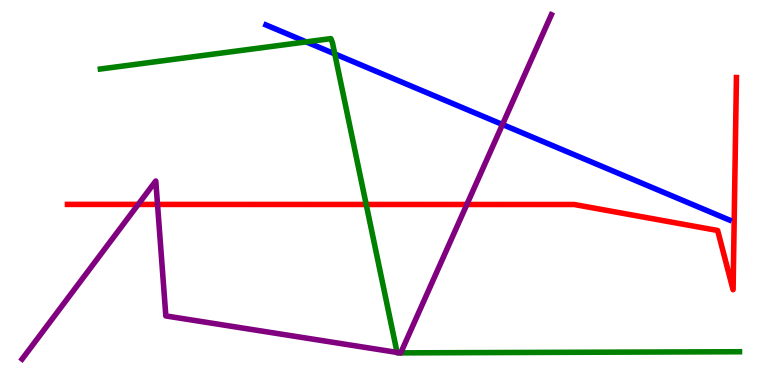[{'lines': ['blue', 'red'], 'intersections': []}, {'lines': ['green', 'red'], 'intersections': [{'x': 4.73, 'y': 4.69}]}, {'lines': ['purple', 'red'], 'intersections': [{'x': 1.78, 'y': 4.69}, {'x': 2.03, 'y': 4.69}, {'x': 6.02, 'y': 4.69}]}, {'lines': ['blue', 'green'], 'intersections': [{'x': 3.95, 'y': 8.91}, {'x': 4.32, 'y': 8.6}]}, {'lines': ['blue', 'purple'], 'intersections': [{'x': 6.48, 'y': 6.77}]}, {'lines': ['green', 'purple'], 'intersections': [{'x': 5.12, 'y': 0.846}, {'x': 5.16, 'y': 0.835}, {'x': 5.17, 'y': 0.835}]}]